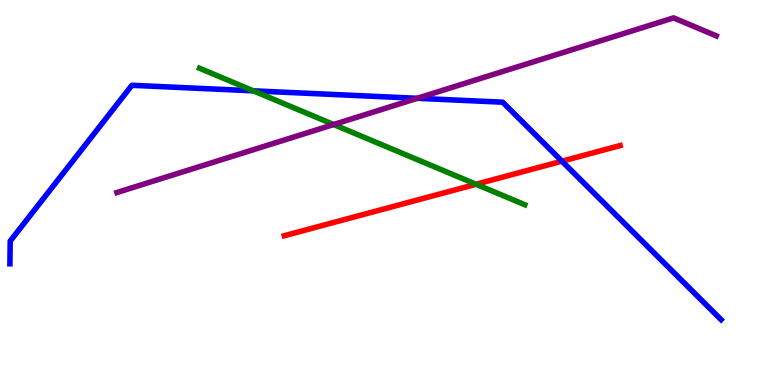[{'lines': ['blue', 'red'], 'intersections': [{'x': 7.25, 'y': 5.81}]}, {'lines': ['green', 'red'], 'intersections': [{'x': 6.14, 'y': 5.21}]}, {'lines': ['purple', 'red'], 'intersections': []}, {'lines': ['blue', 'green'], 'intersections': [{'x': 3.27, 'y': 7.64}]}, {'lines': ['blue', 'purple'], 'intersections': [{'x': 5.38, 'y': 7.45}]}, {'lines': ['green', 'purple'], 'intersections': [{'x': 4.31, 'y': 6.77}]}]